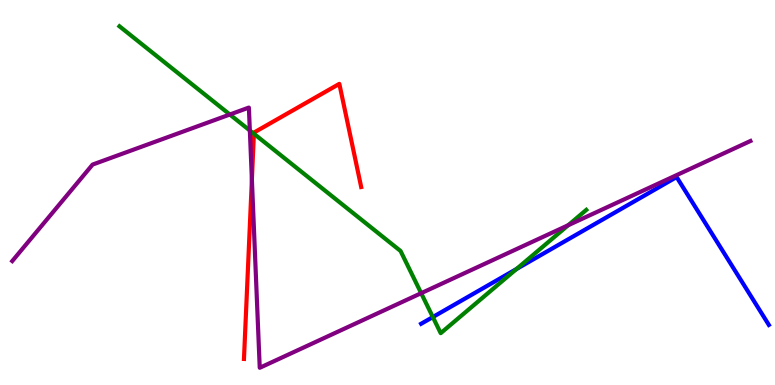[{'lines': ['blue', 'red'], 'intersections': []}, {'lines': ['green', 'red'], 'intersections': [{'x': 3.28, 'y': 6.53}]}, {'lines': ['purple', 'red'], 'intersections': [{'x': 3.25, 'y': 5.34}]}, {'lines': ['blue', 'green'], 'intersections': [{'x': 5.59, 'y': 1.76}, {'x': 6.66, 'y': 3.01}]}, {'lines': ['blue', 'purple'], 'intersections': []}, {'lines': ['green', 'purple'], 'intersections': [{'x': 2.97, 'y': 7.03}, {'x': 3.22, 'y': 6.61}, {'x': 5.43, 'y': 2.38}, {'x': 7.33, 'y': 4.15}]}]